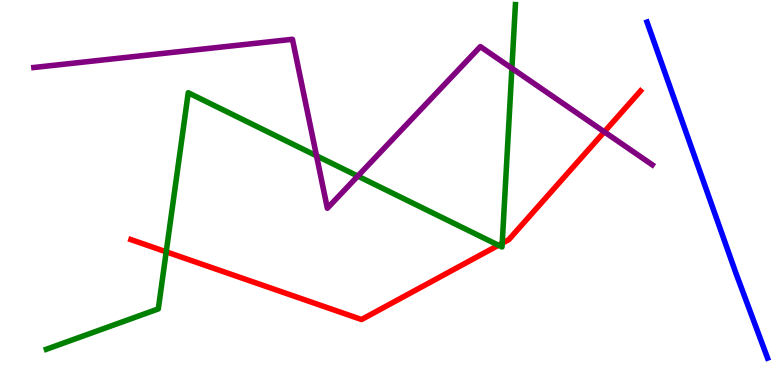[{'lines': ['blue', 'red'], 'intersections': []}, {'lines': ['green', 'red'], 'intersections': [{'x': 2.14, 'y': 3.46}, {'x': 6.43, 'y': 3.63}, {'x': 6.48, 'y': 3.68}]}, {'lines': ['purple', 'red'], 'intersections': [{'x': 7.8, 'y': 6.58}]}, {'lines': ['blue', 'green'], 'intersections': []}, {'lines': ['blue', 'purple'], 'intersections': []}, {'lines': ['green', 'purple'], 'intersections': [{'x': 4.08, 'y': 5.95}, {'x': 4.62, 'y': 5.43}, {'x': 6.61, 'y': 8.23}]}]